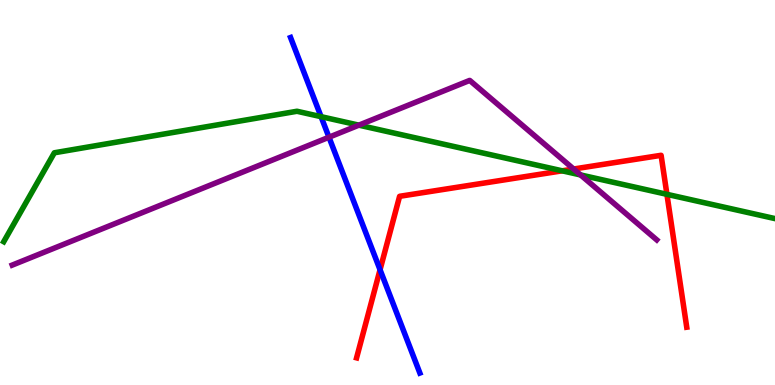[{'lines': ['blue', 'red'], 'intersections': [{'x': 4.9, 'y': 2.99}]}, {'lines': ['green', 'red'], 'intersections': [{'x': 7.25, 'y': 5.56}, {'x': 8.61, 'y': 4.95}]}, {'lines': ['purple', 'red'], 'intersections': [{'x': 7.4, 'y': 5.61}]}, {'lines': ['blue', 'green'], 'intersections': [{'x': 4.14, 'y': 6.97}]}, {'lines': ['blue', 'purple'], 'intersections': [{'x': 4.24, 'y': 6.44}]}, {'lines': ['green', 'purple'], 'intersections': [{'x': 4.63, 'y': 6.75}, {'x': 7.49, 'y': 5.46}]}]